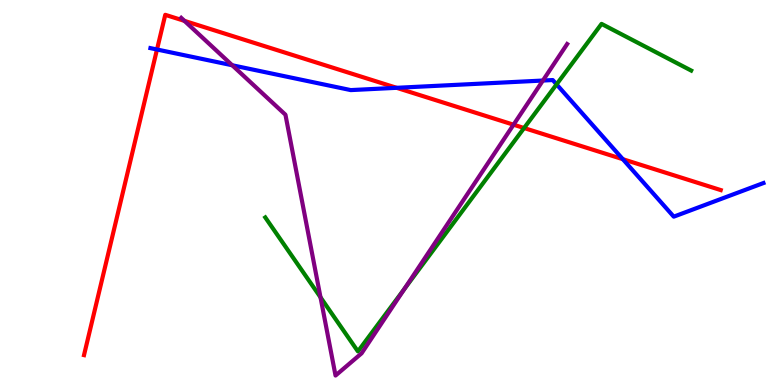[{'lines': ['blue', 'red'], 'intersections': [{'x': 2.03, 'y': 8.71}, {'x': 5.12, 'y': 7.72}, {'x': 8.04, 'y': 5.87}]}, {'lines': ['green', 'red'], 'intersections': [{'x': 6.76, 'y': 6.67}]}, {'lines': ['purple', 'red'], 'intersections': [{'x': 2.38, 'y': 9.46}, {'x': 6.63, 'y': 6.76}]}, {'lines': ['blue', 'green'], 'intersections': [{'x': 7.18, 'y': 7.81}]}, {'lines': ['blue', 'purple'], 'intersections': [{'x': 3.0, 'y': 8.3}, {'x': 7.01, 'y': 7.91}]}, {'lines': ['green', 'purple'], 'intersections': [{'x': 4.14, 'y': 2.28}, {'x': 5.22, 'y': 2.49}]}]